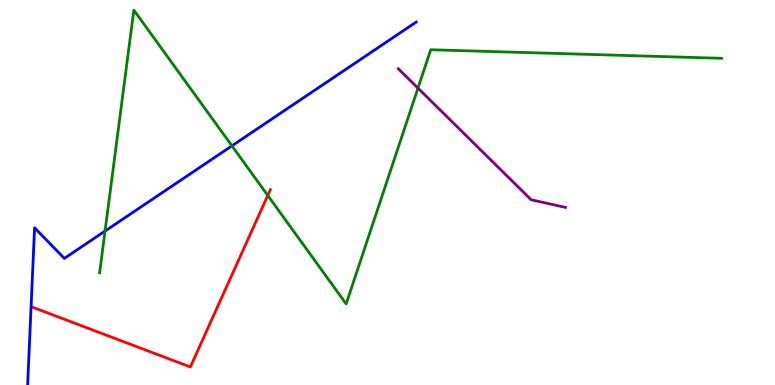[{'lines': ['blue', 'red'], 'intersections': []}, {'lines': ['green', 'red'], 'intersections': [{'x': 3.45, 'y': 4.92}]}, {'lines': ['purple', 'red'], 'intersections': []}, {'lines': ['blue', 'green'], 'intersections': [{'x': 1.36, 'y': 4.0}, {'x': 2.99, 'y': 6.21}]}, {'lines': ['blue', 'purple'], 'intersections': []}, {'lines': ['green', 'purple'], 'intersections': [{'x': 5.39, 'y': 7.71}]}]